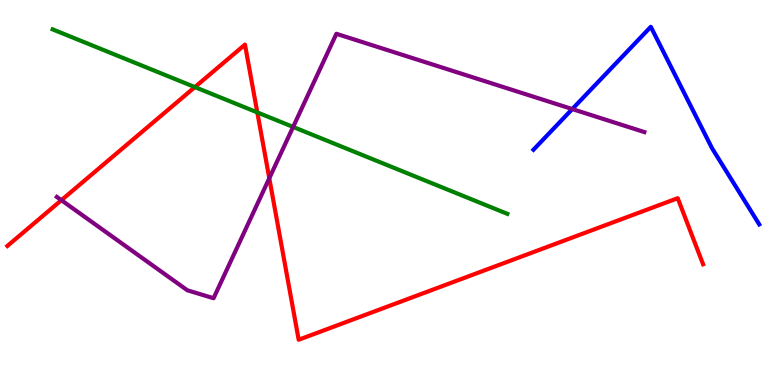[{'lines': ['blue', 'red'], 'intersections': []}, {'lines': ['green', 'red'], 'intersections': [{'x': 2.51, 'y': 7.74}, {'x': 3.32, 'y': 7.08}]}, {'lines': ['purple', 'red'], 'intersections': [{'x': 0.792, 'y': 4.8}, {'x': 3.47, 'y': 5.37}]}, {'lines': ['blue', 'green'], 'intersections': []}, {'lines': ['blue', 'purple'], 'intersections': [{'x': 7.38, 'y': 7.17}]}, {'lines': ['green', 'purple'], 'intersections': [{'x': 3.78, 'y': 6.7}]}]